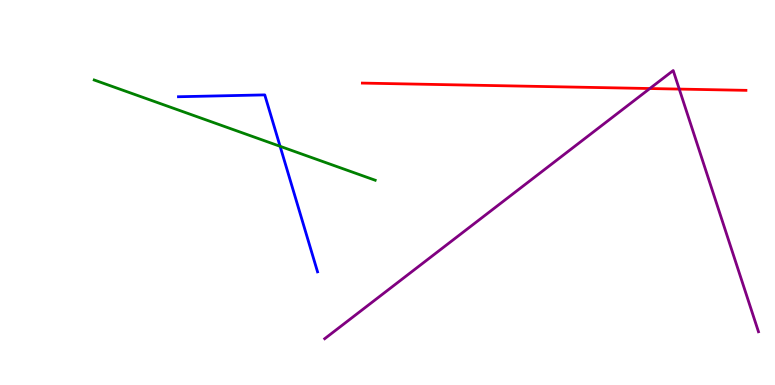[{'lines': ['blue', 'red'], 'intersections': []}, {'lines': ['green', 'red'], 'intersections': []}, {'lines': ['purple', 'red'], 'intersections': [{'x': 8.38, 'y': 7.7}, {'x': 8.76, 'y': 7.69}]}, {'lines': ['blue', 'green'], 'intersections': [{'x': 3.61, 'y': 6.2}]}, {'lines': ['blue', 'purple'], 'intersections': []}, {'lines': ['green', 'purple'], 'intersections': []}]